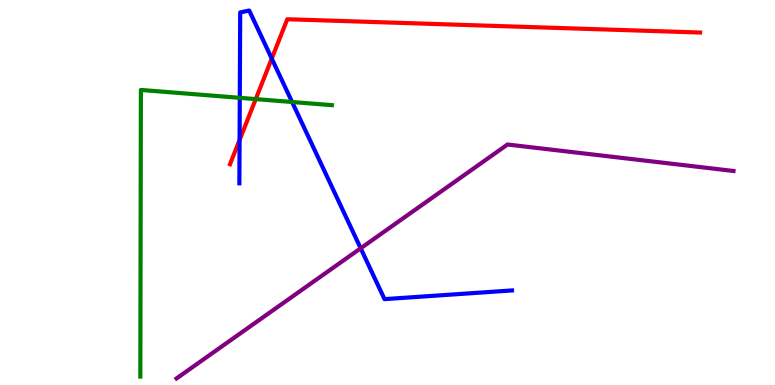[{'lines': ['blue', 'red'], 'intersections': [{'x': 3.09, 'y': 6.36}, {'x': 3.51, 'y': 8.48}]}, {'lines': ['green', 'red'], 'intersections': [{'x': 3.3, 'y': 7.43}]}, {'lines': ['purple', 'red'], 'intersections': []}, {'lines': ['blue', 'green'], 'intersections': [{'x': 3.09, 'y': 7.46}, {'x': 3.77, 'y': 7.35}]}, {'lines': ['blue', 'purple'], 'intersections': [{'x': 4.65, 'y': 3.55}]}, {'lines': ['green', 'purple'], 'intersections': []}]